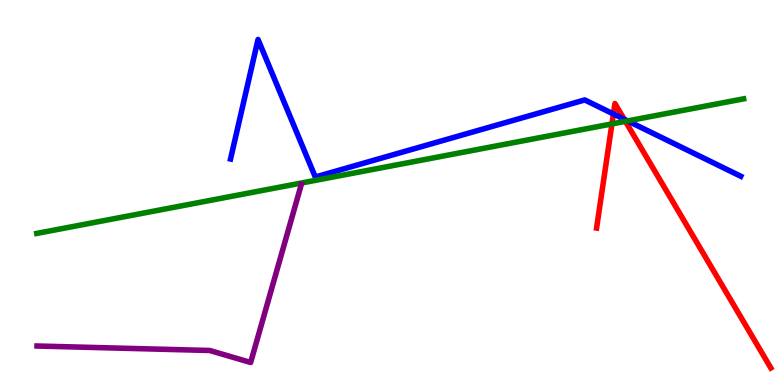[{'lines': ['blue', 'red'], 'intersections': [{'x': 7.91, 'y': 7.04}, {'x': 8.05, 'y': 6.9}]}, {'lines': ['green', 'red'], 'intersections': [{'x': 7.9, 'y': 6.78}, {'x': 8.07, 'y': 6.85}]}, {'lines': ['purple', 'red'], 'intersections': []}, {'lines': ['blue', 'green'], 'intersections': [{'x': 8.1, 'y': 6.86}]}, {'lines': ['blue', 'purple'], 'intersections': []}, {'lines': ['green', 'purple'], 'intersections': []}]